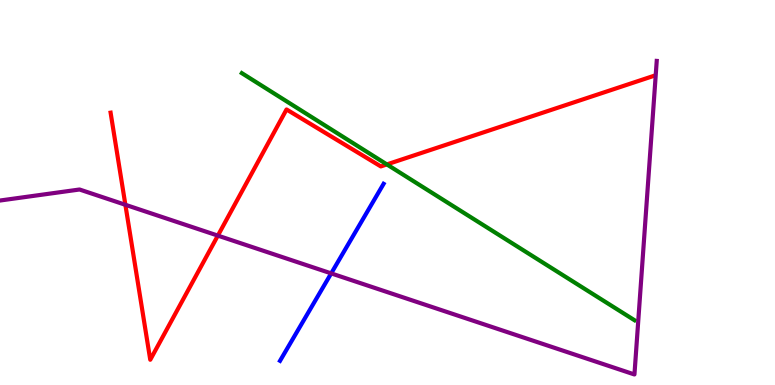[{'lines': ['blue', 'red'], 'intersections': []}, {'lines': ['green', 'red'], 'intersections': [{'x': 4.99, 'y': 5.73}]}, {'lines': ['purple', 'red'], 'intersections': [{'x': 1.62, 'y': 4.68}, {'x': 2.81, 'y': 3.88}]}, {'lines': ['blue', 'green'], 'intersections': []}, {'lines': ['blue', 'purple'], 'intersections': [{'x': 4.27, 'y': 2.9}]}, {'lines': ['green', 'purple'], 'intersections': []}]